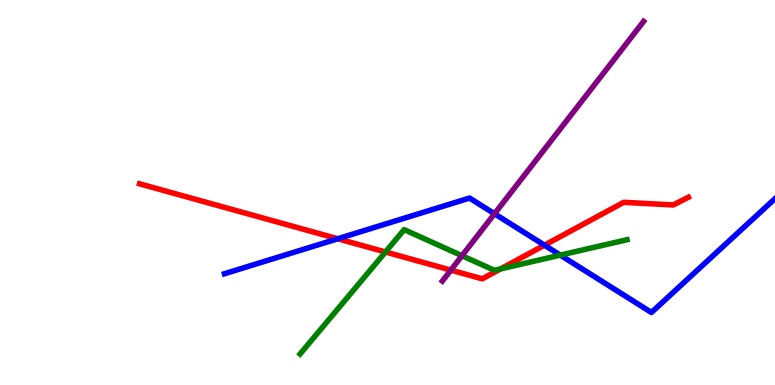[{'lines': ['blue', 'red'], 'intersections': [{'x': 4.36, 'y': 3.8}, {'x': 7.03, 'y': 3.63}]}, {'lines': ['green', 'red'], 'intersections': [{'x': 4.97, 'y': 3.45}, {'x': 6.46, 'y': 3.02}]}, {'lines': ['purple', 'red'], 'intersections': [{'x': 5.82, 'y': 2.98}]}, {'lines': ['blue', 'green'], 'intersections': [{'x': 7.23, 'y': 3.37}]}, {'lines': ['blue', 'purple'], 'intersections': [{'x': 6.38, 'y': 4.45}]}, {'lines': ['green', 'purple'], 'intersections': [{'x': 5.96, 'y': 3.36}]}]